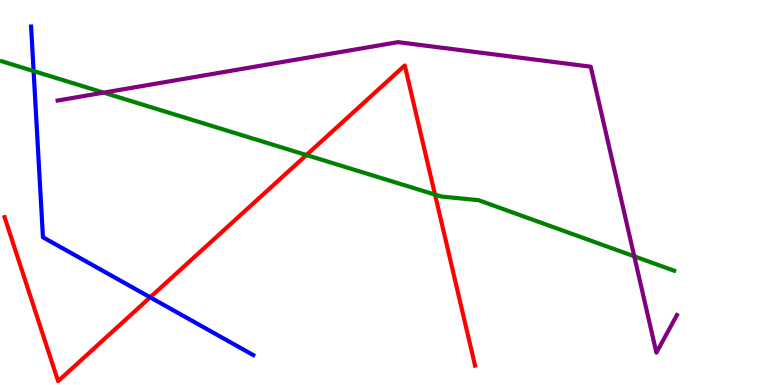[{'lines': ['blue', 'red'], 'intersections': [{'x': 1.94, 'y': 2.28}]}, {'lines': ['green', 'red'], 'intersections': [{'x': 3.95, 'y': 5.97}, {'x': 5.61, 'y': 4.95}]}, {'lines': ['purple', 'red'], 'intersections': []}, {'lines': ['blue', 'green'], 'intersections': [{'x': 0.434, 'y': 8.15}]}, {'lines': ['blue', 'purple'], 'intersections': []}, {'lines': ['green', 'purple'], 'intersections': [{'x': 1.34, 'y': 7.59}, {'x': 8.18, 'y': 3.34}]}]